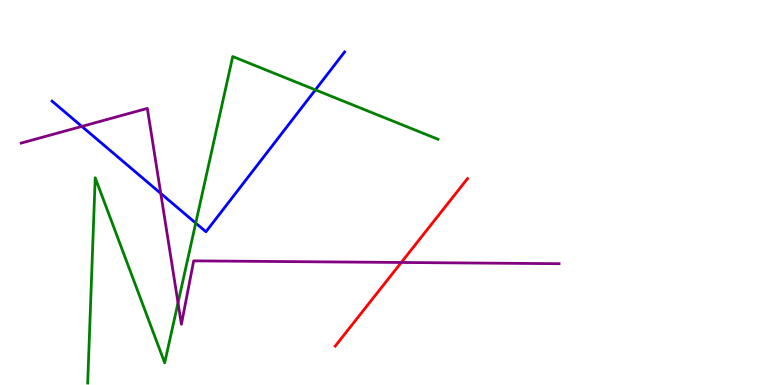[{'lines': ['blue', 'red'], 'intersections': []}, {'lines': ['green', 'red'], 'intersections': []}, {'lines': ['purple', 'red'], 'intersections': [{'x': 5.18, 'y': 3.18}]}, {'lines': ['blue', 'green'], 'intersections': [{'x': 2.53, 'y': 4.21}, {'x': 4.07, 'y': 7.67}]}, {'lines': ['blue', 'purple'], 'intersections': [{'x': 1.06, 'y': 6.72}, {'x': 2.07, 'y': 4.98}]}, {'lines': ['green', 'purple'], 'intersections': [{'x': 2.3, 'y': 2.14}]}]